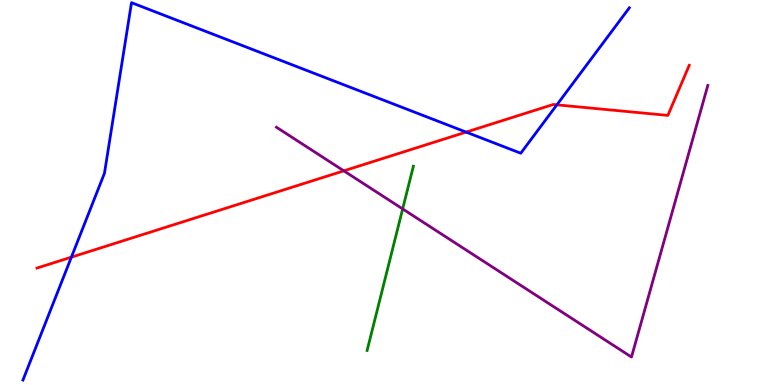[{'lines': ['blue', 'red'], 'intersections': [{'x': 0.921, 'y': 3.32}, {'x': 6.01, 'y': 6.57}, {'x': 7.19, 'y': 7.28}]}, {'lines': ['green', 'red'], 'intersections': []}, {'lines': ['purple', 'red'], 'intersections': [{'x': 4.44, 'y': 5.56}]}, {'lines': ['blue', 'green'], 'intersections': []}, {'lines': ['blue', 'purple'], 'intersections': []}, {'lines': ['green', 'purple'], 'intersections': [{'x': 5.2, 'y': 4.57}]}]